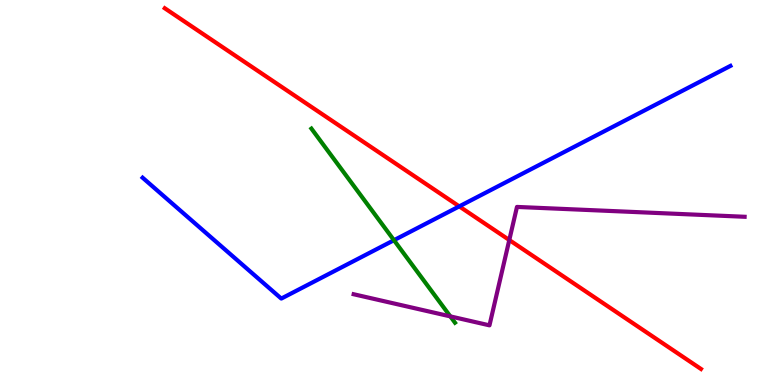[{'lines': ['blue', 'red'], 'intersections': [{'x': 5.93, 'y': 4.64}]}, {'lines': ['green', 'red'], 'intersections': []}, {'lines': ['purple', 'red'], 'intersections': [{'x': 6.57, 'y': 3.77}]}, {'lines': ['blue', 'green'], 'intersections': [{'x': 5.08, 'y': 3.76}]}, {'lines': ['blue', 'purple'], 'intersections': []}, {'lines': ['green', 'purple'], 'intersections': [{'x': 5.81, 'y': 1.78}]}]